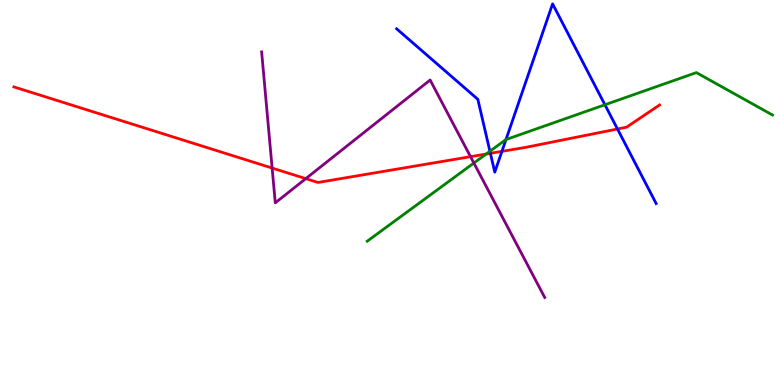[{'lines': ['blue', 'red'], 'intersections': [{'x': 6.33, 'y': 6.02}, {'x': 6.48, 'y': 6.07}, {'x': 7.97, 'y': 6.65}]}, {'lines': ['green', 'red'], 'intersections': [{'x': 6.27, 'y': 6.0}]}, {'lines': ['purple', 'red'], 'intersections': [{'x': 3.51, 'y': 5.64}, {'x': 3.95, 'y': 5.36}, {'x': 6.07, 'y': 5.93}]}, {'lines': ['blue', 'green'], 'intersections': [{'x': 6.32, 'y': 6.07}, {'x': 6.53, 'y': 6.38}, {'x': 7.81, 'y': 7.28}]}, {'lines': ['blue', 'purple'], 'intersections': []}, {'lines': ['green', 'purple'], 'intersections': [{'x': 6.11, 'y': 5.77}]}]